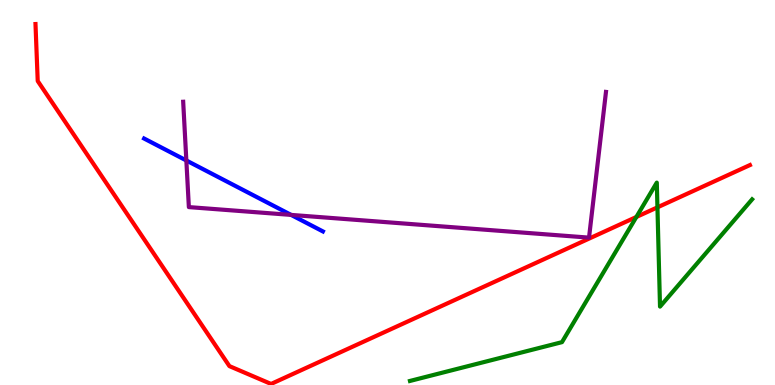[{'lines': ['blue', 'red'], 'intersections': []}, {'lines': ['green', 'red'], 'intersections': [{'x': 8.21, 'y': 4.36}, {'x': 8.48, 'y': 4.61}]}, {'lines': ['purple', 'red'], 'intersections': []}, {'lines': ['blue', 'green'], 'intersections': []}, {'lines': ['blue', 'purple'], 'intersections': [{'x': 2.4, 'y': 5.83}, {'x': 3.76, 'y': 4.42}]}, {'lines': ['green', 'purple'], 'intersections': []}]